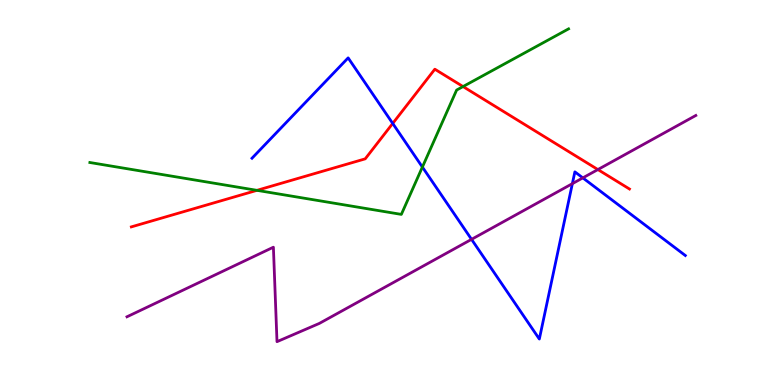[{'lines': ['blue', 'red'], 'intersections': [{'x': 5.07, 'y': 6.79}]}, {'lines': ['green', 'red'], 'intersections': [{'x': 3.32, 'y': 5.06}, {'x': 5.97, 'y': 7.75}]}, {'lines': ['purple', 'red'], 'intersections': [{'x': 7.71, 'y': 5.6}]}, {'lines': ['blue', 'green'], 'intersections': [{'x': 5.45, 'y': 5.66}]}, {'lines': ['blue', 'purple'], 'intersections': [{'x': 6.08, 'y': 3.78}, {'x': 7.39, 'y': 5.23}, {'x': 7.52, 'y': 5.38}]}, {'lines': ['green', 'purple'], 'intersections': []}]